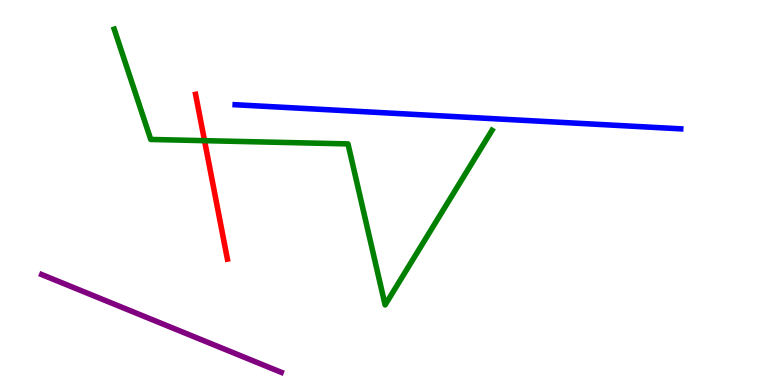[{'lines': ['blue', 'red'], 'intersections': []}, {'lines': ['green', 'red'], 'intersections': [{'x': 2.64, 'y': 6.35}]}, {'lines': ['purple', 'red'], 'intersections': []}, {'lines': ['blue', 'green'], 'intersections': []}, {'lines': ['blue', 'purple'], 'intersections': []}, {'lines': ['green', 'purple'], 'intersections': []}]